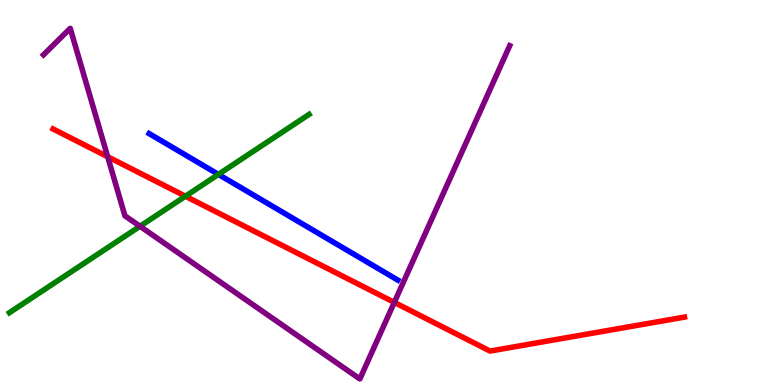[{'lines': ['blue', 'red'], 'intersections': []}, {'lines': ['green', 'red'], 'intersections': [{'x': 2.39, 'y': 4.9}]}, {'lines': ['purple', 'red'], 'intersections': [{'x': 1.39, 'y': 5.93}, {'x': 5.09, 'y': 2.15}]}, {'lines': ['blue', 'green'], 'intersections': [{'x': 2.82, 'y': 5.47}]}, {'lines': ['blue', 'purple'], 'intersections': []}, {'lines': ['green', 'purple'], 'intersections': [{'x': 1.81, 'y': 4.12}]}]